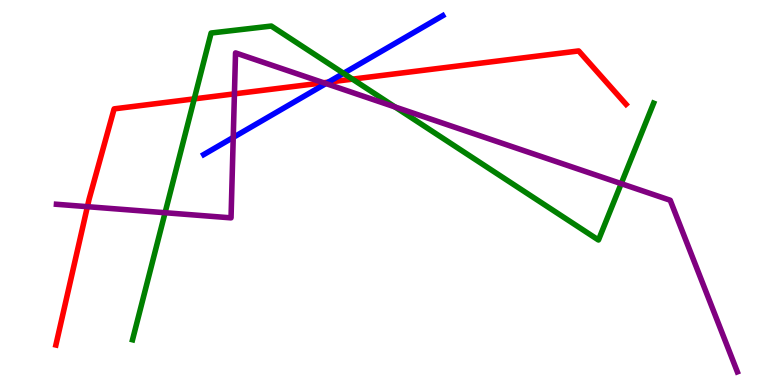[{'lines': ['blue', 'red'], 'intersections': [{'x': 4.24, 'y': 7.87}]}, {'lines': ['green', 'red'], 'intersections': [{'x': 2.51, 'y': 7.43}, {'x': 4.55, 'y': 7.94}]}, {'lines': ['purple', 'red'], 'intersections': [{'x': 1.13, 'y': 4.63}, {'x': 3.02, 'y': 7.56}, {'x': 4.18, 'y': 7.85}]}, {'lines': ['blue', 'green'], 'intersections': [{'x': 4.43, 'y': 8.1}]}, {'lines': ['blue', 'purple'], 'intersections': [{'x': 3.01, 'y': 6.43}, {'x': 4.21, 'y': 7.83}]}, {'lines': ['green', 'purple'], 'intersections': [{'x': 2.13, 'y': 4.47}, {'x': 5.1, 'y': 7.22}, {'x': 8.02, 'y': 5.23}]}]